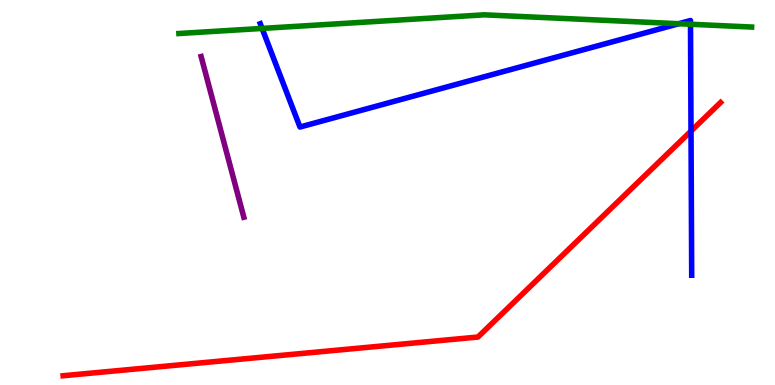[{'lines': ['blue', 'red'], 'intersections': [{'x': 8.92, 'y': 6.6}]}, {'lines': ['green', 'red'], 'intersections': []}, {'lines': ['purple', 'red'], 'intersections': []}, {'lines': ['blue', 'green'], 'intersections': [{'x': 3.38, 'y': 9.26}, {'x': 8.76, 'y': 9.38}, {'x': 8.91, 'y': 9.37}]}, {'lines': ['blue', 'purple'], 'intersections': []}, {'lines': ['green', 'purple'], 'intersections': []}]